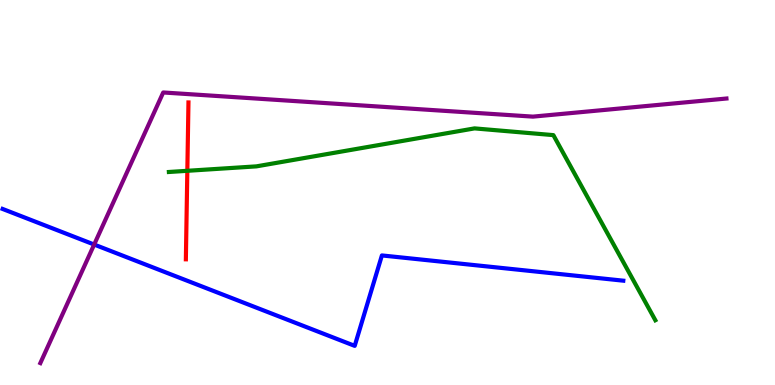[{'lines': ['blue', 'red'], 'intersections': []}, {'lines': ['green', 'red'], 'intersections': [{'x': 2.42, 'y': 5.56}]}, {'lines': ['purple', 'red'], 'intersections': []}, {'lines': ['blue', 'green'], 'intersections': []}, {'lines': ['blue', 'purple'], 'intersections': [{'x': 1.22, 'y': 3.65}]}, {'lines': ['green', 'purple'], 'intersections': []}]